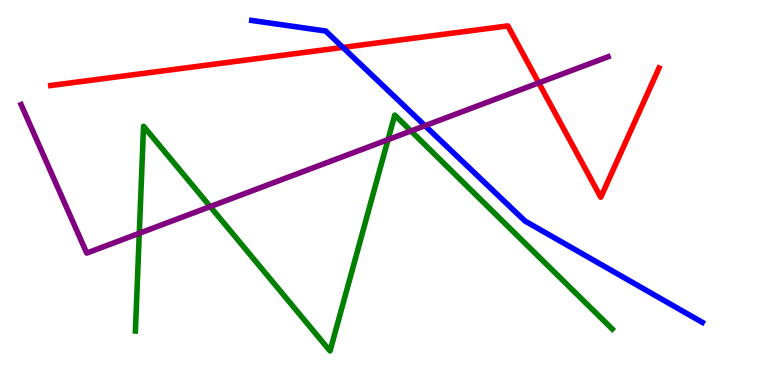[{'lines': ['blue', 'red'], 'intersections': [{'x': 4.42, 'y': 8.77}]}, {'lines': ['green', 'red'], 'intersections': []}, {'lines': ['purple', 'red'], 'intersections': [{'x': 6.95, 'y': 7.85}]}, {'lines': ['blue', 'green'], 'intersections': []}, {'lines': ['blue', 'purple'], 'intersections': [{'x': 5.48, 'y': 6.73}]}, {'lines': ['green', 'purple'], 'intersections': [{'x': 1.8, 'y': 3.94}, {'x': 2.71, 'y': 4.63}, {'x': 5.01, 'y': 6.37}, {'x': 5.3, 'y': 6.6}]}]